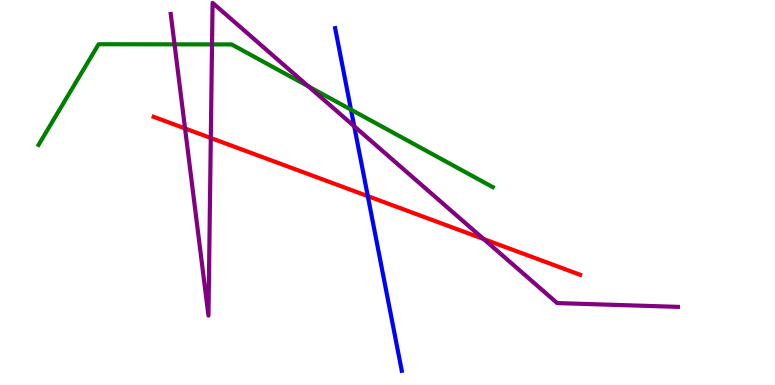[{'lines': ['blue', 'red'], 'intersections': [{'x': 4.75, 'y': 4.91}]}, {'lines': ['green', 'red'], 'intersections': []}, {'lines': ['purple', 'red'], 'intersections': [{'x': 2.39, 'y': 6.66}, {'x': 2.72, 'y': 6.42}, {'x': 6.24, 'y': 3.79}]}, {'lines': ['blue', 'green'], 'intersections': [{'x': 4.53, 'y': 7.15}]}, {'lines': ['blue', 'purple'], 'intersections': [{'x': 4.57, 'y': 6.72}]}, {'lines': ['green', 'purple'], 'intersections': [{'x': 2.25, 'y': 8.85}, {'x': 2.74, 'y': 8.85}, {'x': 3.98, 'y': 7.76}]}]